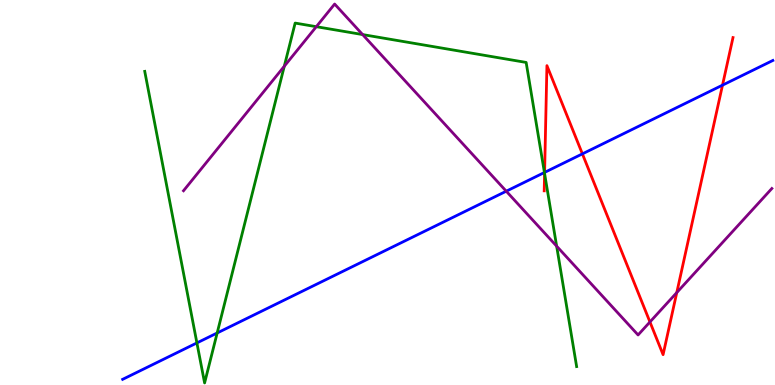[{'lines': ['blue', 'red'], 'intersections': [{'x': 7.03, 'y': 5.52}, {'x': 7.51, 'y': 6.0}, {'x': 9.32, 'y': 7.79}]}, {'lines': ['green', 'red'], 'intersections': [{'x': 7.03, 'y': 5.49}]}, {'lines': ['purple', 'red'], 'intersections': [{'x': 8.39, 'y': 1.64}, {'x': 8.73, 'y': 2.4}]}, {'lines': ['blue', 'green'], 'intersections': [{'x': 2.54, 'y': 1.09}, {'x': 2.8, 'y': 1.35}, {'x': 7.02, 'y': 5.52}]}, {'lines': ['blue', 'purple'], 'intersections': [{'x': 6.53, 'y': 5.03}]}, {'lines': ['green', 'purple'], 'intersections': [{'x': 3.67, 'y': 8.28}, {'x': 4.08, 'y': 9.31}, {'x': 4.68, 'y': 9.1}, {'x': 7.18, 'y': 3.61}]}]